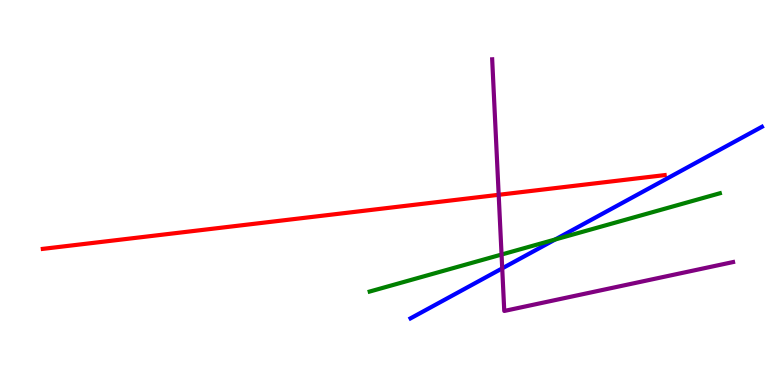[{'lines': ['blue', 'red'], 'intersections': []}, {'lines': ['green', 'red'], 'intersections': []}, {'lines': ['purple', 'red'], 'intersections': [{'x': 6.43, 'y': 4.94}]}, {'lines': ['blue', 'green'], 'intersections': [{'x': 7.16, 'y': 3.78}]}, {'lines': ['blue', 'purple'], 'intersections': [{'x': 6.48, 'y': 3.03}]}, {'lines': ['green', 'purple'], 'intersections': [{'x': 6.47, 'y': 3.39}]}]